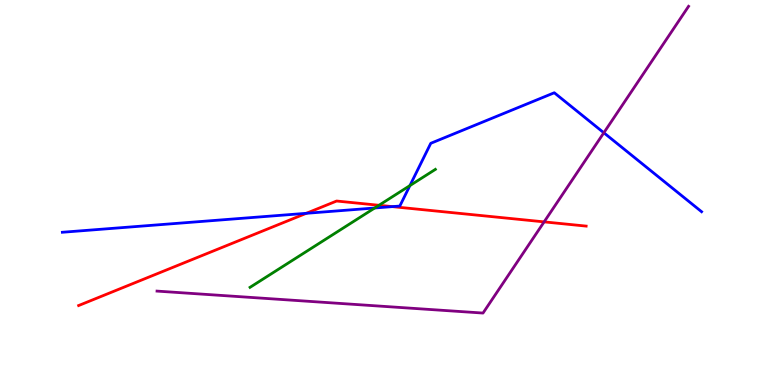[{'lines': ['blue', 'red'], 'intersections': [{'x': 3.95, 'y': 4.46}, {'x': 5.06, 'y': 4.63}]}, {'lines': ['green', 'red'], 'intersections': [{'x': 4.89, 'y': 4.67}]}, {'lines': ['purple', 'red'], 'intersections': [{'x': 7.02, 'y': 4.24}]}, {'lines': ['blue', 'green'], 'intersections': [{'x': 4.83, 'y': 4.6}, {'x': 5.29, 'y': 5.18}]}, {'lines': ['blue', 'purple'], 'intersections': [{'x': 7.79, 'y': 6.55}]}, {'lines': ['green', 'purple'], 'intersections': []}]